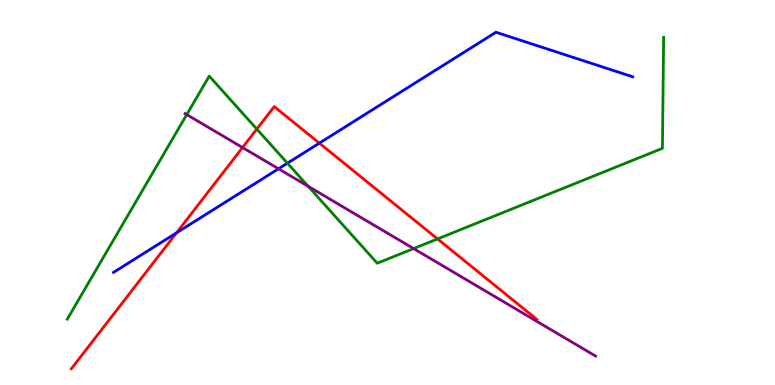[{'lines': ['blue', 'red'], 'intersections': [{'x': 2.28, 'y': 3.95}, {'x': 4.12, 'y': 6.28}]}, {'lines': ['green', 'red'], 'intersections': [{'x': 3.31, 'y': 6.65}, {'x': 5.65, 'y': 3.79}]}, {'lines': ['purple', 'red'], 'intersections': [{'x': 3.13, 'y': 6.17}]}, {'lines': ['blue', 'green'], 'intersections': [{'x': 3.71, 'y': 5.76}]}, {'lines': ['blue', 'purple'], 'intersections': [{'x': 3.59, 'y': 5.62}]}, {'lines': ['green', 'purple'], 'intersections': [{'x': 2.41, 'y': 7.02}, {'x': 3.98, 'y': 5.16}, {'x': 5.34, 'y': 3.54}]}]